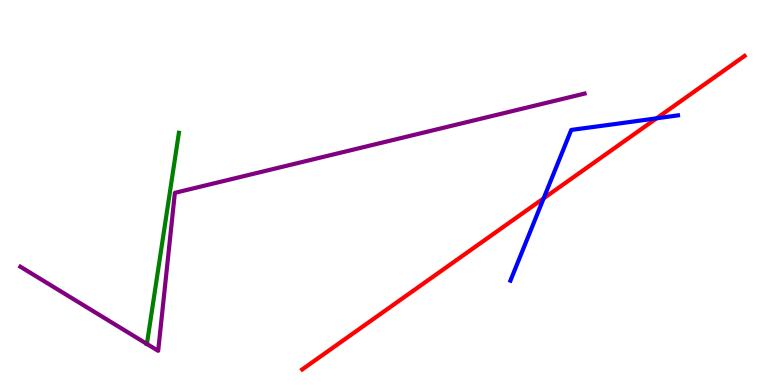[{'lines': ['blue', 'red'], 'intersections': [{'x': 7.01, 'y': 4.85}, {'x': 8.47, 'y': 6.93}]}, {'lines': ['green', 'red'], 'intersections': []}, {'lines': ['purple', 'red'], 'intersections': []}, {'lines': ['blue', 'green'], 'intersections': []}, {'lines': ['blue', 'purple'], 'intersections': []}, {'lines': ['green', 'purple'], 'intersections': [{'x': 1.9, 'y': 1.07}]}]